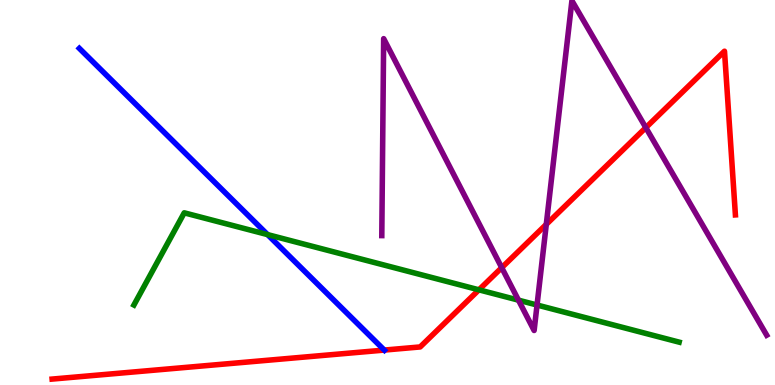[{'lines': ['blue', 'red'], 'intersections': [{'x': 4.96, 'y': 0.907}]}, {'lines': ['green', 'red'], 'intersections': [{'x': 6.18, 'y': 2.47}]}, {'lines': ['purple', 'red'], 'intersections': [{'x': 6.47, 'y': 3.05}, {'x': 7.05, 'y': 4.17}, {'x': 8.33, 'y': 6.68}]}, {'lines': ['blue', 'green'], 'intersections': [{'x': 3.45, 'y': 3.91}]}, {'lines': ['blue', 'purple'], 'intersections': []}, {'lines': ['green', 'purple'], 'intersections': [{'x': 6.69, 'y': 2.2}, {'x': 6.93, 'y': 2.08}]}]